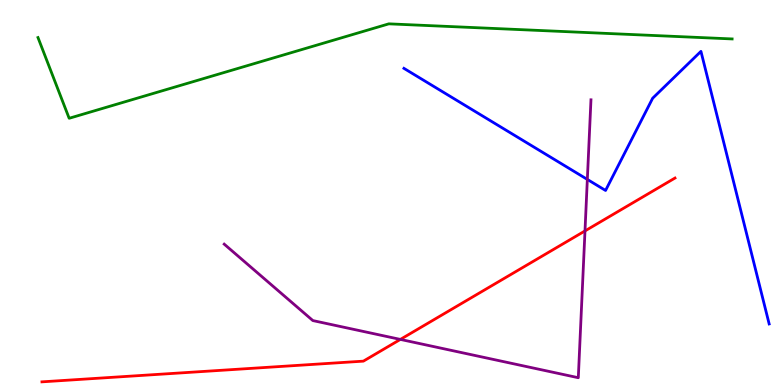[{'lines': ['blue', 'red'], 'intersections': []}, {'lines': ['green', 'red'], 'intersections': []}, {'lines': ['purple', 'red'], 'intersections': [{'x': 5.17, 'y': 1.18}, {'x': 7.55, 'y': 4.0}]}, {'lines': ['blue', 'green'], 'intersections': []}, {'lines': ['blue', 'purple'], 'intersections': [{'x': 7.58, 'y': 5.34}]}, {'lines': ['green', 'purple'], 'intersections': []}]